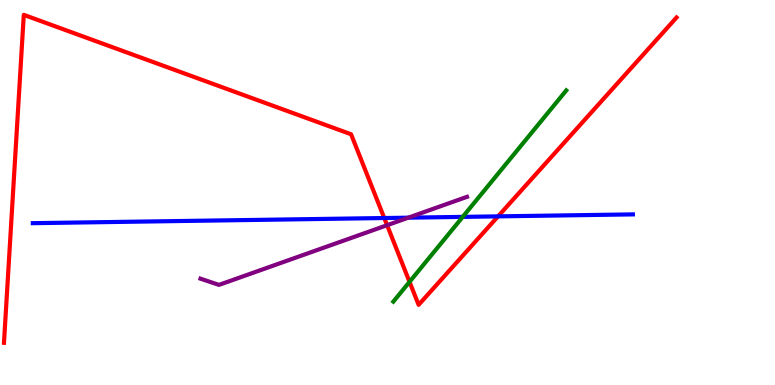[{'lines': ['blue', 'red'], 'intersections': [{'x': 4.96, 'y': 4.34}, {'x': 6.43, 'y': 4.38}]}, {'lines': ['green', 'red'], 'intersections': [{'x': 5.28, 'y': 2.68}]}, {'lines': ['purple', 'red'], 'intersections': [{'x': 4.99, 'y': 4.15}]}, {'lines': ['blue', 'green'], 'intersections': [{'x': 5.97, 'y': 4.37}]}, {'lines': ['blue', 'purple'], 'intersections': [{'x': 5.27, 'y': 4.35}]}, {'lines': ['green', 'purple'], 'intersections': []}]